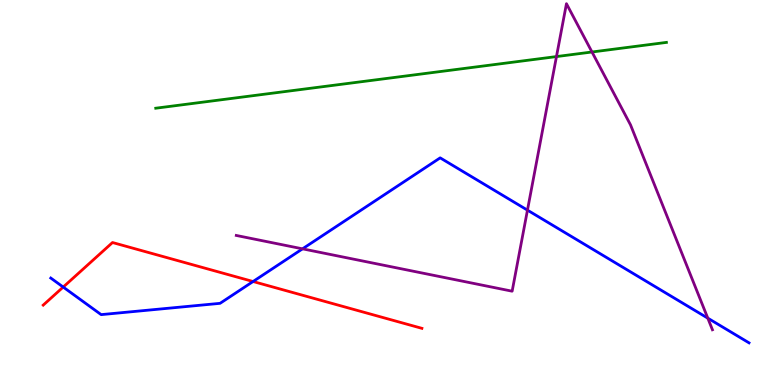[{'lines': ['blue', 'red'], 'intersections': [{'x': 0.815, 'y': 2.54}, {'x': 3.27, 'y': 2.69}]}, {'lines': ['green', 'red'], 'intersections': []}, {'lines': ['purple', 'red'], 'intersections': []}, {'lines': ['blue', 'green'], 'intersections': []}, {'lines': ['blue', 'purple'], 'intersections': [{'x': 3.9, 'y': 3.54}, {'x': 6.81, 'y': 4.54}, {'x': 9.13, 'y': 1.74}]}, {'lines': ['green', 'purple'], 'intersections': [{'x': 7.18, 'y': 8.53}, {'x': 7.64, 'y': 8.65}]}]